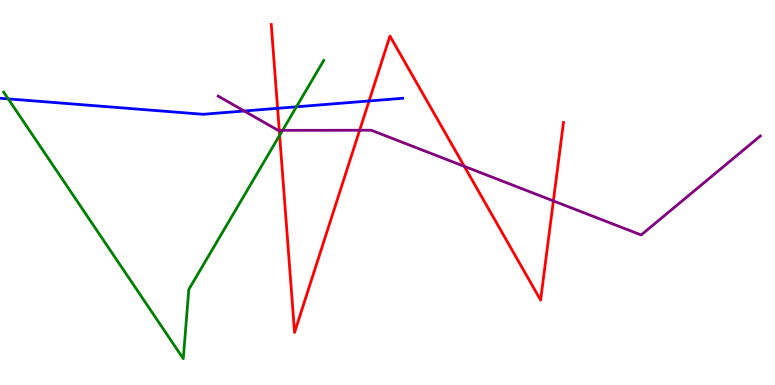[{'lines': ['blue', 'red'], 'intersections': [{'x': 3.58, 'y': 7.19}, {'x': 4.76, 'y': 7.38}]}, {'lines': ['green', 'red'], 'intersections': [{'x': 3.61, 'y': 6.49}]}, {'lines': ['purple', 'red'], 'intersections': [{'x': 3.6, 'y': 6.61}, {'x': 4.64, 'y': 6.62}, {'x': 5.99, 'y': 5.68}, {'x': 7.14, 'y': 4.78}]}, {'lines': ['blue', 'green'], 'intersections': [{'x': 0.106, 'y': 7.43}, {'x': 3.82, 'y': 7.23}]}, {'lines': ['blue', 'purple'], 'intersections': [{'x': 3.15, 'y': 7.12}]}, {'lines': ['green', 'purple'], 'intersections': [{'x': 3.65, 'y': 6.61}]}]